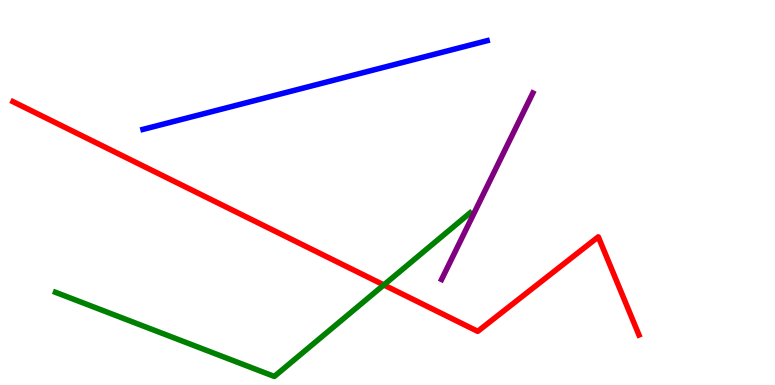[{'lines': ['blue', 'red'], 'intersections': []}, {'lines': ['green', 'red'], 'intersections': [{'x': 4.95, 'y': 2.6}]}, {'lines': ['purple', 'red'], 'intersections': []}, {'lines': ['blue', 'green'], 'intersections': []}, {'lines': ['blue', 'purple'], 'intersections': []}, {'lines': ['green', 'purple'], 'intersections': []}]